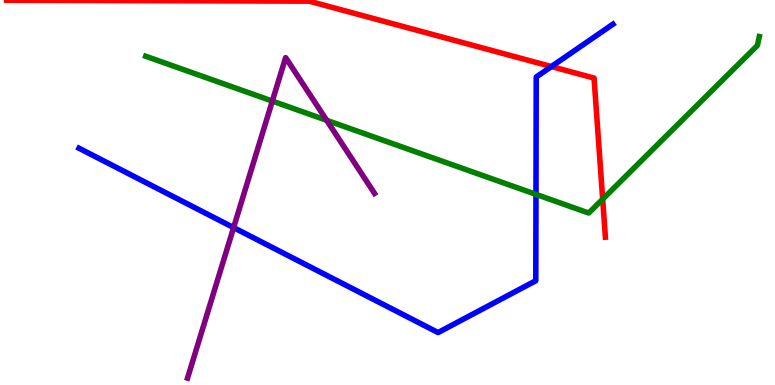[{'lines': ['blue', 'red'], 'intersections': [{'x': 7.11, 'y': 8.27}]}, {'lines': ['green', 'red'], 'intersections': [{'x': 7.78, 'y': 4.83}]}, {'lines': ['purple', 'red'], 'intersections': []}, {'lines': ['blue', 'green'], 'intersections': [{'x': 6.92, 'y': 4.95}]}, {'lines': ['blue', 'purple'], 'intersections': [{'x': 3.01, 'y': 4.09}]}, {'lines': ['green', 'purple'], 'intersections': [{'x': 3.51, 'y': 7.37}, {'x': 4.22, 'y': 6.88}]}]